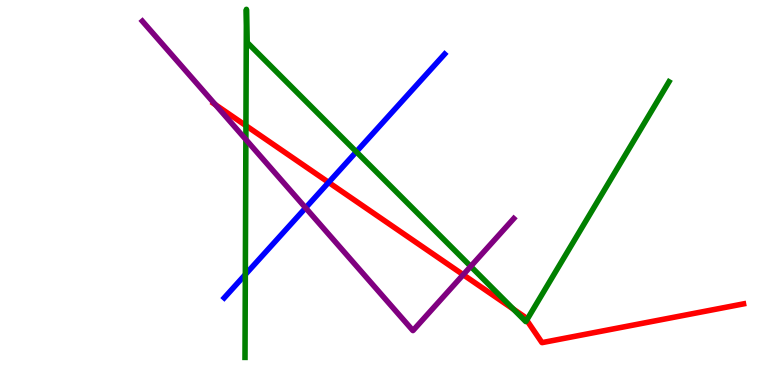[{'lines': ['blue', 'red'], 'intersections': [{'x': 4.24, 'y': 5.26}]}, {'lines': ['green', 'red'], 'intersections': [{'x': 3.17, 'y': 6.74}, {'x': 6.63, 'y': 1.97}, {'x': 6.8, 'y': 1.68}]}, {'lines': ['purple', 'red'], 'intersections': [{'x': 2.78, 'y': 7.28}, {'x': 5.98, 'y': 2.86}]}, {'lines': ['blue', 'green'], 'intersections': [{'x': 3.17, 'y': 2.87}, {'x': 4.6, 'y': 6.06}]}, {'lines': ['blue', 'purple'], 'intersections': [{'x': 3.94, 'y': 4.6}]}, {'lines': ['green', 'purple'], 'intersections': [{'x': 3.17, 'y': 6.38}, {'x': 6.07, 'y': 3.08}]}]